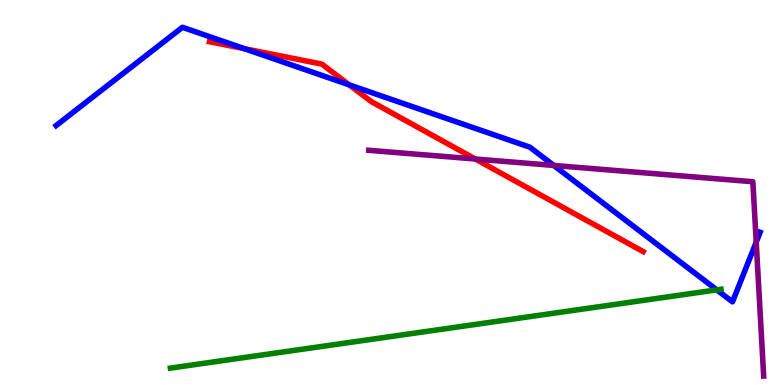[{'lines': ['blue', 'red'], 'intersections': [{'x': 3.15, 'y': 8.74}, {'x': 4.51, 'y': 7.8}]}, {'lines': ['green', 'red'], 'intersections': []}, {'lines': ['purple', 'red'], 'intersections': [{'x': 6.13, 'y': 5.87}]}, {'lines': ['blue', 'green'], 'intersections': [{'x': 9.25, 'y': 2.47}]}, {'lines': ['blue', 'purple'], 'intersections': [{'x': 7.15, 'y': 5.7}, {'x': 9.76, 'y': 3.71}]}, {'lines': ['green', 'purple'], 'intersections': []}]